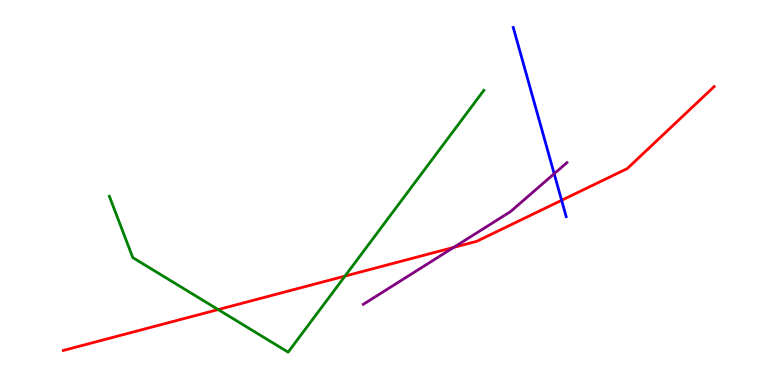[{'lines': ['blue', 'red'], 'intersections': [{'x': 7.25, 'y': 4.8}]}, {'lines': ['green', 'red'], 'intersections': [{'x': 2.81, 'y': 1.96}, {'x': 4.45, 'y': 2.83}]}, {'lines': ['purple', 'red'], 'intersections': [{'x': 5.85, 'y': 3.57}]}, {'lines': ['blue', 'green'], 'intersections': []}, {'lines': ['blue', 'purple'], 'intersections': [{'x': 7.15, 'y': 5.49}]}, {'lines': ['green', 'purple'], 'intersections': []}]